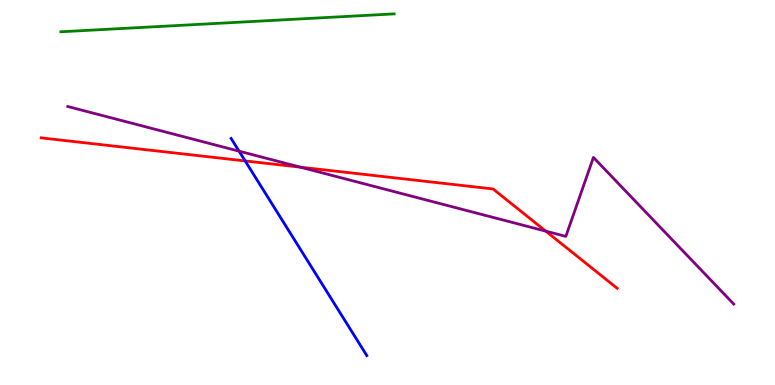[{'lines': ['blue', 'red'], 'intersections': [{'x': 3.16, 'y': 5.82}]}, {'lines': ['green', 'red'], 'intersections': []}, {'lines': ['purple', 'red'], 'intersections': [{'x': 3.88, 'y': 5.66}, {'x': 7.04, 'y': 4.0}]}, {'lines': ['blue', 'green'], 'intersections': []}, {'lines': ['blue', 'purple'], 'intersections': [{'x': 3.08, 'y': 6.07}]}, {'lines': ['green', 'purple'], 'intersections': []}]